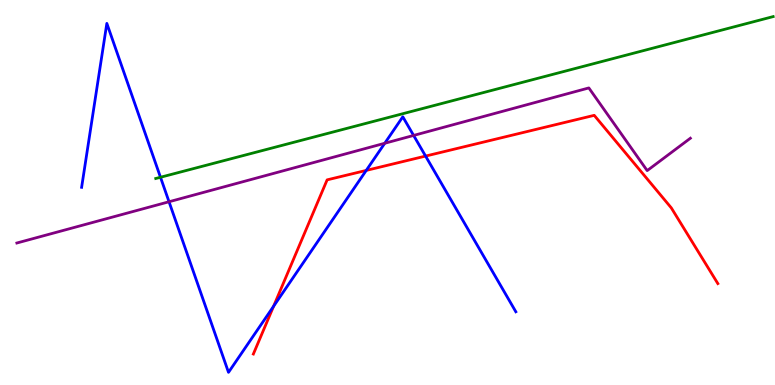[{'lines': ['blue', 'red'], 'intersections': [{'x': 3.53, 'y': 2.05}, {'x': 4.73, 'y': 5.57}, {'x': 5.49, 'y': 5.95}]}, {'lines': ['green', 'red'], 'intersections': []}, {'lines': ['purple', 'red'], 'intersections': []}, {'lines': ['blue', 'green'], 'intersections': [{'x': 2.07, 'y': 5.4}]}, {'lines': ['blue', 'purple'], 'intersections': [{'x': 2.18, 'y': 4.76}, {'x': 4.96, 'y': 6.28}, {'x': 5.34, 'y': 6.48}]}, {'lines': ['green', 'purple'], 'intersections': []}]